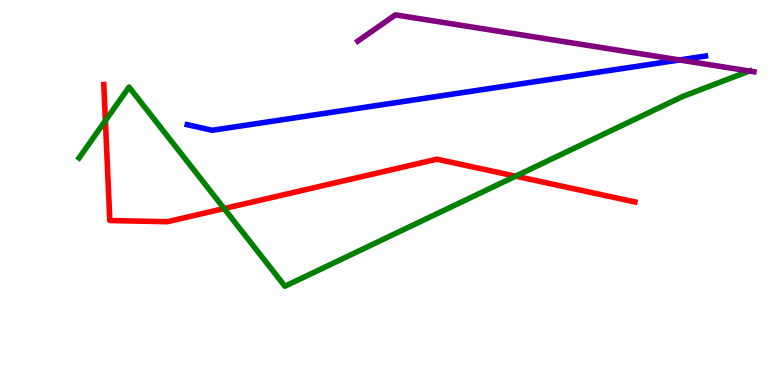[{'lines': ['blue', 'red'], 'intersections': []}, {'lines': ['green', 'red'], 'intersections': [{'x': 1.36, 'y': 6.87}, {'x': 2.89, 'y': 4.58}, {'x': 6.65, 'y': 5.42}]}, {'lines': ['purple', 'red'], 'intersections': []}, {'lines': ['blue', 'green'], 'intersections': []}, {'lines': ['blue', 'purple'], 'intersections': [{'x': 8.77, 'y': 8.44}]}, {'lines': ['green', 'purple'], 'intersections': [{'x': 9.67, 'y': 8.16}]}]